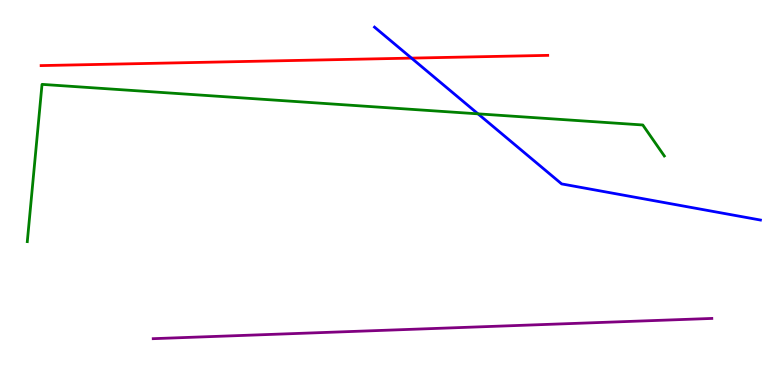[{'lines': ['blue', 'red'], 'intersections': [{'x': 5.31, 'y': 8.49}]}, {'lines': ['green', 'red'], 'intersections': []}, {'lines': ['purple', 'red'], 'intersections': []}, {'lines': ['blue', 'green'], 'intersections': [{'x': 6.17, 'y': 7.04}]}, {'lines': ['blue', 'purple'], 'intersections': []}, {'lines': ['green', 'purple'], 'intersections': []}]